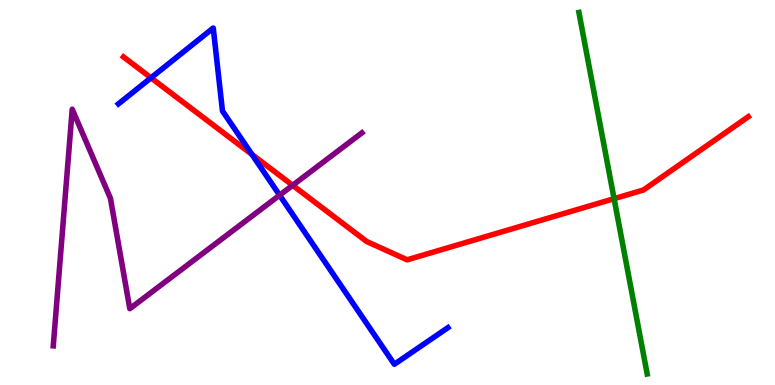[{'lines': ['blue', 'red'], 'intersections': [{'x': 1.95, 'y': 7.98}, {'x': 3.25, 'y': 5.99}]}, {'lines': ['green', 'red'], 'intersections': [{'x': 7.92, 'y': 4.84}]}, {'lines': ['purple', 'red'], 'intersections': [{'x': 3.78, 'y': 5.19}]}, {'lines': ['blue', 'green'], 'intersections': []}, {'lines': ['blue', 'purple'], 'intersections': [{'x': 3.61, 'y': 4.93}]}, {'lines': ['green', 'purple'], 'intersections': []}]